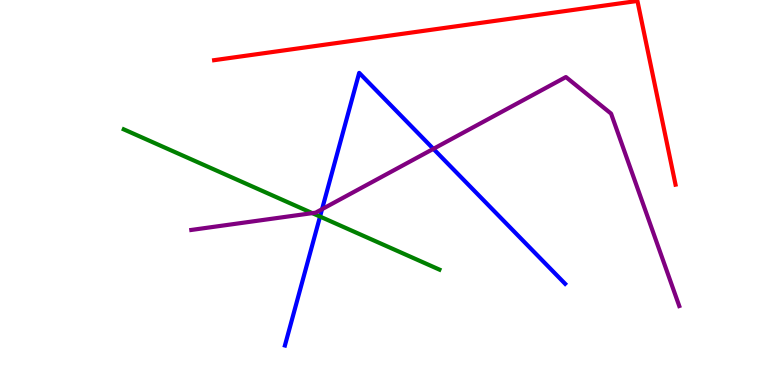[{'lines': ['blue', 'red'], 'intersections': []}, {'lines': ['green', 'red'], 'intersections': []}, {'lines': ['purple', 'red'], 'intersections': []}, {'lines': ['blue', 'green'], 'intersections': [{'x': 4.13, 'y': 4.37}]}, {'lines': ['blue', 'purple'], 'intersections': [{'x': 4.16, 'y': 4.57}, {'x': 5.59, 'y': 6.13}]}, {'lines': ['green', 'purple'], 'intersections': [{'x': 4.03, 'y': 4.46}]}]